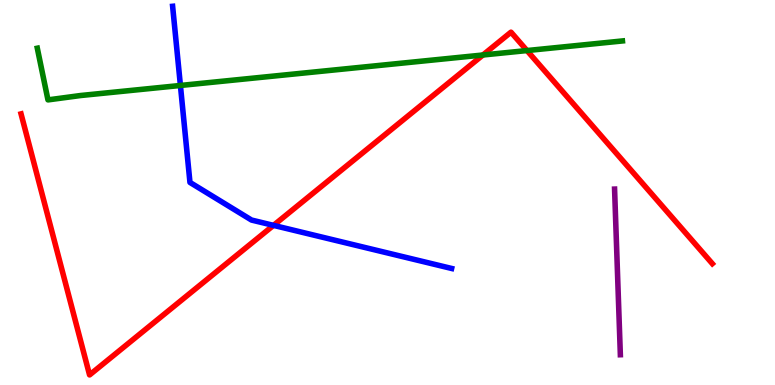[{'lines': ['blue', 'red'], 'intersections': [{'x': 3.53, 'y': 4.15}]}, {'lines': ['green', 'red'], 'intersections': [{'x': 6.23, 'y': 8.57}, {'x': 6.8, 'y': 8.69}]}, {'lines': ['purple', 'red'], 'intersections': []}, {'lines': ['blue', 'green'], 'intersections': [{'x': 2.33, 'y': 7.78}]}, {'lines': ['blue', 'purple'], 'intersections': []}, {'lines': ['green', 'purple'], 'intersections': []}]